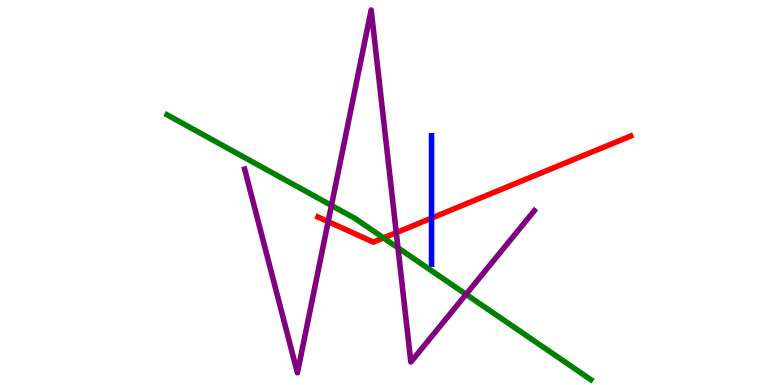[{'lines': ['blue', 'red'], 'intersections': [{'x': 5.57, 'y': 4.33}]}, {'lines': ['green', 'red'], 'intersections': [{'x': 4.95, 'y': 3.82}]}, {'lines': ['purple', 'red'], 'intersections': [{'x': 4.23, 'y': 4.24}, {'x': 5.11, 'y': 3.96}]}, {'lines': ['blue', 'green'], 'intersections': []}, {'lines': ['blue', 'purple'], 'intersections': []}, {'lines': ['green', 'purple'], 'intersections': [{'x': 4.28, 'y': 4.66}, {'x': 5.14, 'y': 3.56}, {'x': 6.01, 'y': 2.35}]}]